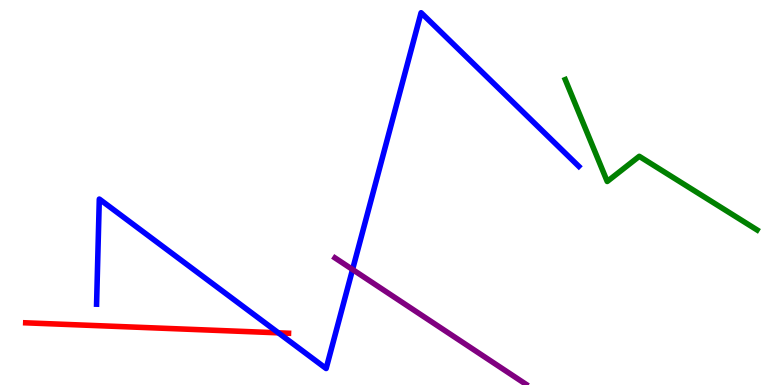[{'lines': ['blue', 'red'], 'intersections': [{'x': 3.59, 'y': 1.36}]}, {'lines': ['green', 'red'], 'intersections': []}, {'lines': ['purple', 'red'], 'intersections': []}, {'lines': ['blue', 'green'], 'intersections': []}, {'lines': ['blue', 'purple'], 'intersections': [{'x': 4.55, 'y': 3.0}]}, {'lines': ['green', 'purple'], 'intersections': []}]